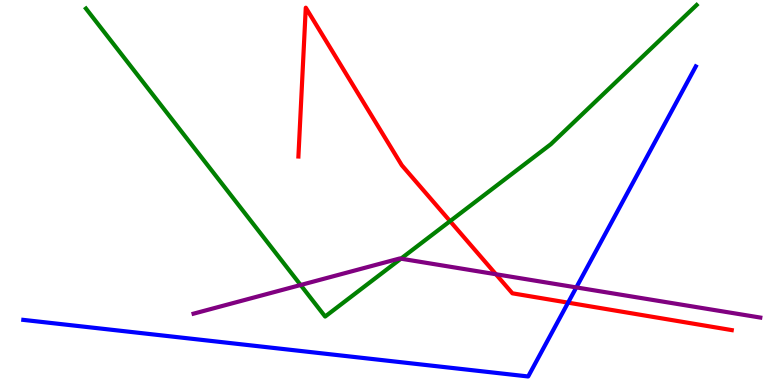[{'lines': ['blue', 'red'], 'intersections': [{'x': 7.33, 'y': 2.14}]}, {'lines': ['green', 'red'], 'intersections': [{'x': 5.81, 'y': 4.26}]}, {'lines': ['purple', 'red'], 'intersections': [{'x': 6.4, 'y': 2.88}]}, {'lines': ['blue', 'green'], 'intersections': []}, {'lines': ['blue', 'purple'], 'intersections': [{'x': 7.44, 'y': 2.53}]}, {'lines': ['green', 'purple'], 'intersections': [{'x': 3.88, 'y': 2.6}, {'x': 5.17, 'y': 3.28}]}]